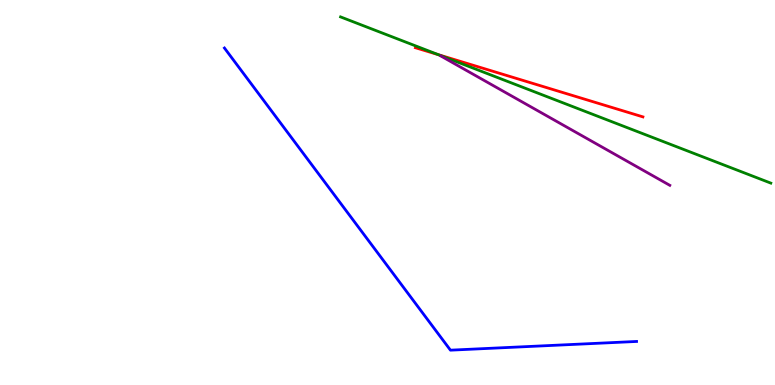[{'lines': ['blue', 'red'], 'intersections': []}, {'lines': ['green', 'red'], 'intersections': [{'x': 5.66, 'y': 8.58}]}, {'lines': ['purple', 'red'], 'intersections': []}, {'lines': ['blue', 'green'], 'intersections': []}, {'lines': ['blue', 'purple'], 'intersections': []}, {'lines': ['green', 'purple'], 'intersections': []}]